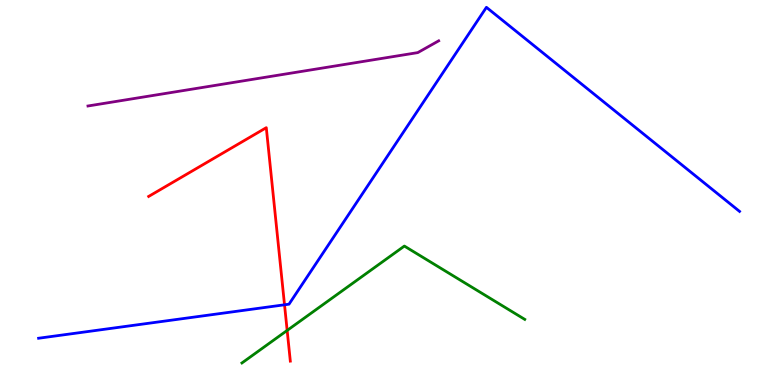[{'lines': ['blue', 'red'], 'intersections': [{'x': 3.67, 'y': 2.08}]}, {'lines': ['green', 'red'], 'intersections': [{'x': 3.71, 'y': 1.42}]}, {'lines': ['purple', 'red'], 'intersections': []}, {'lines': ['blue', 'green'], 'intersections': []}, {'lines': ['blue', 'purple'], 'intersections': []}, {'lines': ['green', 'purple'], 'intersections': []}]